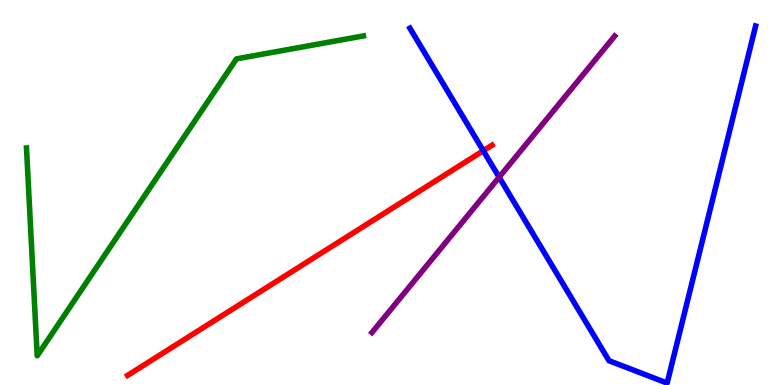[{'lines': ['blue', 'red'], 'intersections': [{'x': 6.24, 'y': 6.08}]}, {'lines': ['green', 'red'], 'intersections': []}, {'lines': ['purple', 'red'], 'intersections': []}, {'lines': ['blue', 'green'], 'intersections': []}, {'lines': ['blue', 'purple'], 'intersections': [{'x': 6.44, 'y': 5.4}]}, {'lines': ['green', 'purple'], 'intersections': []}]